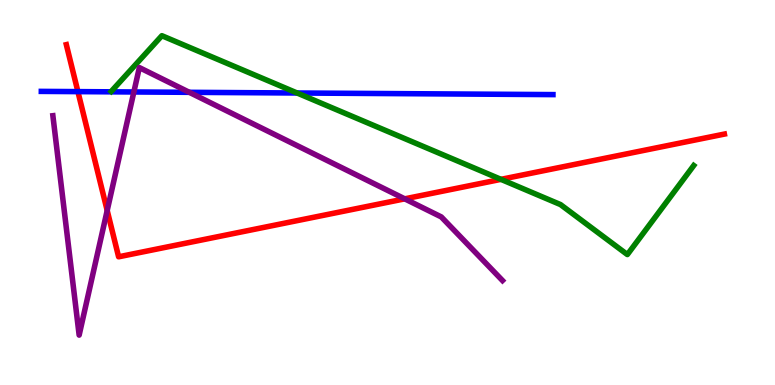[{'lines': ['blue', 'red'], 'intersections': [{'x': 1.01, 'y': 7.62}]}, {'lines': ['green', 'red'], 'intersections': [{'x': 6.46, 'y': 5.34}]}, {'lines': ['purple', 'red'], 'intersections': [{'x': 1.38, 'y': 4.53}, {'x': 5.22, 'y': 4.84}]}, {'lines': ['blue', 'green'], 'intersections': [{'x': 3.83, 'y': 7.58}]}, {'lines': ['blue', 'purple'], 'intersections': [{'x': 1.73, 'y': 7.61}, {'x': 2.44, 'y': 7.6}]}, {'lines': ['green', 'purple'], 'intersections': []}]